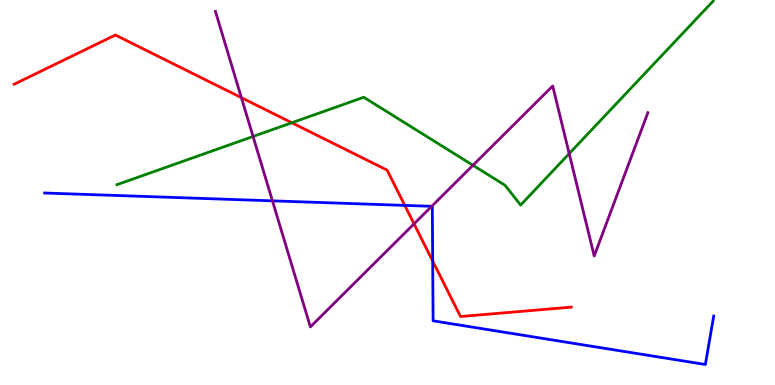[{'lines': ['blue', 'red'], 'intersections': [{'x': 5.22, 'y': 4.67}, {'x': 5.58, 'y': 3.22}]}, {'lines': ['green', 'red'], 'intersections': [{'x': 3.77, 'y': 6.81}]}, {'lines': ['purple', 'red'], 'intersections': [{'x': 3.11, 'y': 7.46}, {'x': 5.34, 'y': 4.19}]}, {'lines': ['blue', 'green'], 'intersections': []}, {'lines': ['blue', 'purple'], 'intersections': [{'x': 3.52, 'y': 4.78}, {'x': 5.57, 'y': 4.64}]}, {'lines': ['green', 'purple'], 'intersections': [{'x': 3.27, 'y': 6.46}, {'x': 6.1, 'y': 5.71}, {'x': 7.34, 'y': 6.01}]}]